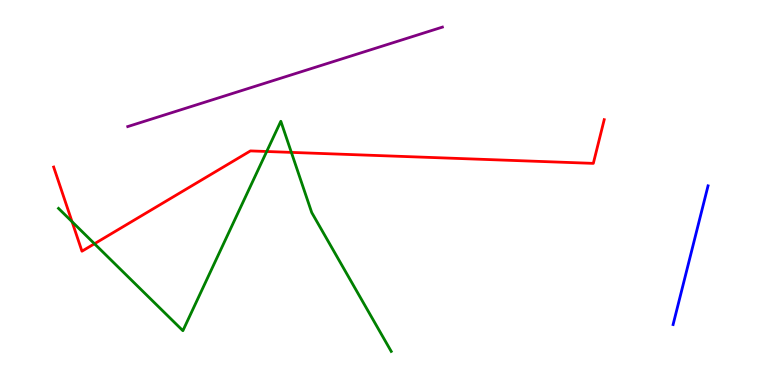[{'lines': ['blue', 'red'], 'intersections': []}, {'lines': ['green', 'red'], 'intersections': [{'x': 0.93, 'y': 4.24}, {'x': 1.22, 'y': 3.67}, {'x': 3.44, 'y': 6.06}, {'x': 3.76, 'y': 6.04}]}, {'lines': ['purple', 'red'], 'intersections': []}, {'lines': ['blue', 'green'], 'intersections': []}, {'lines': ['blue', 'purple'], 'intersections': []}, {'lines': ['green', 'purple'], 'intersections': []}]